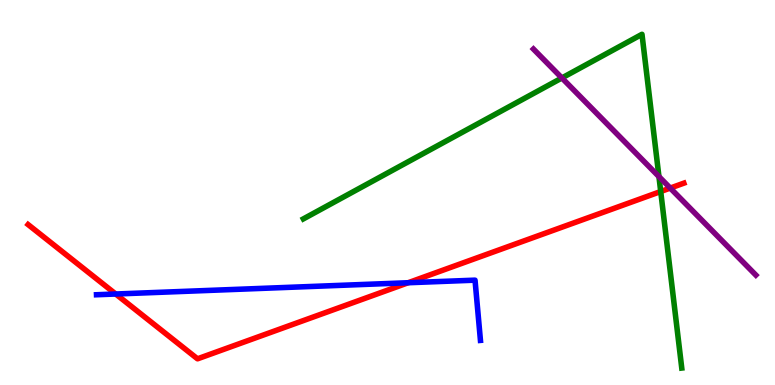[{'lines': ['blue', 'red'], 'intersections': [{'x': 1.49, 'y': 2.36}, {'x': 5.27, 'y': 2.66}]}, {'lines': ['green', 'red'], 'intersections': [{'x': 8.53, 'y': 5.03}]}, {'lines': ['purple', 'red'], 'intersections': [{'x': 8.65, 'y': 5.11}]}, {'lines': ['blue', 'green'], 'intersections': []}, {'lines': ['blue', 'purple'], 'intersections': []}, {'lines': ['green', 'purple'], 'intersections': [{'x': 7.25, 'y': 7.97}, {'x': 8.5, 'y': 5.41}]}]